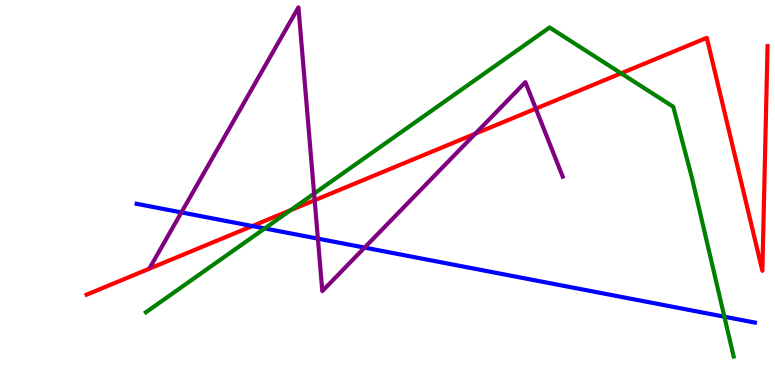[{'lines': ['blue', 'red'], 'intersections': [{'x': 3.26, 'y': 4.13}]}, {'lines': ['green', 'red'], 'intersections': [{'x': 3.75, 'y': 4.54}, {'x': 8.01, 'y': 8.1}]}, {'lines': ['purple', 'red'], 'intersections': [{'x': 4.06, 'y': 4.8}, {'x': 6.13, 'y': 6.53}, {'x': 6.91, 'y': 7.18}]}, {'lines': ['blue', 'green'], 'intersections': [{'x': 3.42, 'y': 4.07}, {'x': 9.35, 'y': 1.77}]}, {'lines': ['blue', 'purple'], 'intersections': [{'x': 2.34, 'y': 4.48}, {'x': 4.1, 'y': 3.8}, {'x': 4.7, 'y': 3.57}]}, {'lines': ['green', 'purple'], 'intersections': [{'x': 4.05, 'y': 4.97}]}]